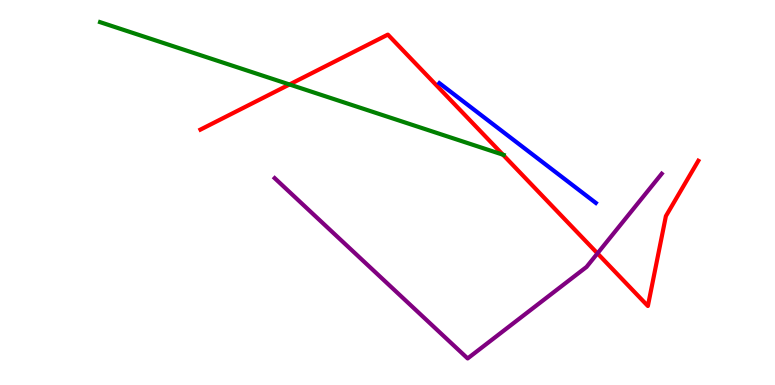[{'lines': ['blue', 'red'], 'intersections': []}, {'lines': ['green', 'red'], 'intersections': [{'x': 3.74, 'y': 7.81}, {'x': 6.49, 'y': 5.98}]}, {'lines': ['purple', 'red'], 'intersections': [{'x': 7.71, 'y': 3.42}]}, {'lines': ['blue', 'green'], 'intersections': []}, {'lines': ['blue', 'purple'], 'intersections': []}, {'lines': ['green', 'purple'], 'intersections': []}]